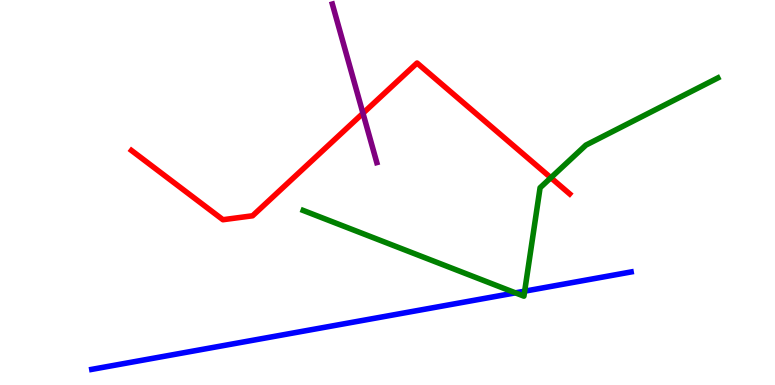[{'lines': ['blue', 'red'], 'intersections': []}, {'lines': ['green', 'red'], 'intersections': [{'x': 7.11, 'y': 5.38}]}, {'lines': ['purple', 'red'], 'intersections': [{'x': 4.68, 'y': 7.06}]}, {'lines': ['blue', 'green'], 'intersections': [{'x': 6.65, 'y': 2.39}, {'x': 6.77, 'y': 2.44}]}, {'lines': ['blue', 'purple'], 'intersections': []}, {'lines': ['green', 'purple'], 'intersections': []}]